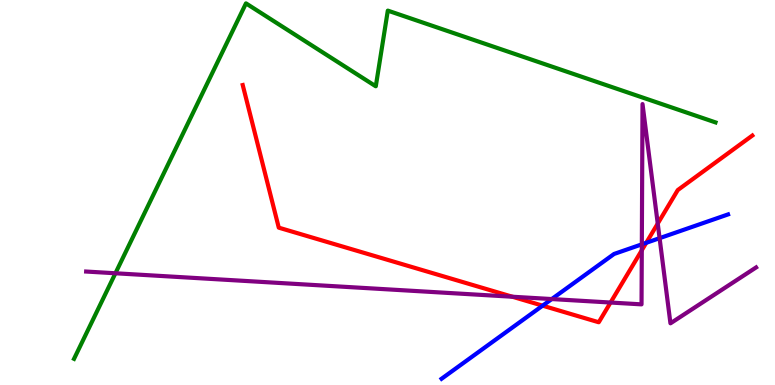[{'lines': ['blue', 'red'], 'intersections': [{'x': 7.0, 'y': 2.06}, {'x': 8.34, 'y': 3.69}]}, {'lines': ['green', 'red'], 'intersections': []}, {'lines': ['purple', 'red'], 'intersections': [{'x': 6.61, 'y': 2.29}, {'x': 7.88, 'y': 2.14}, {'x': 8.28, 'y': 3.5}, {'x': 8.49, 'y': 4.19}]}, {'lines': ['blue', 'green'], 'intersections': []}, {'lines': ['blue', 'purple'], 'intersections': [{'x': 7.12, 'y': 2.23}, {'x': 8.28, 'y': 3.65}, {'x': 8.51, 'y': 3.81}]}, {'lines': ['green', 'purple'], 'intersections': [{'x': 1.49, 'y': 2.9}]}]